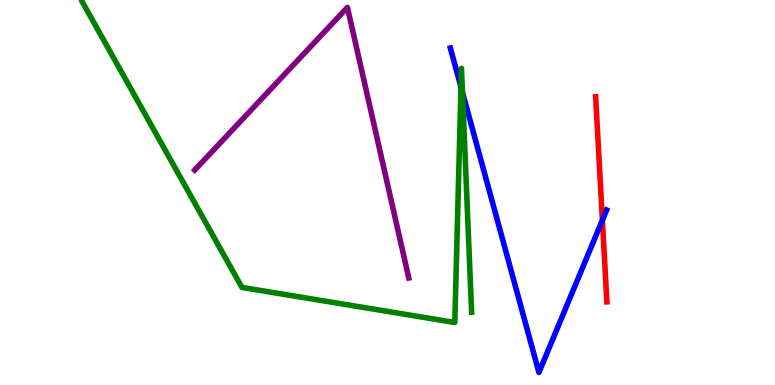[{'lines': ['blue', 'red'], 'intersections': [{'x': 7.77, 'y': 4.28}]}, {'lines': ['green', 'red'], 'intersections': []}, {'lines': ['purple', 'red'], 'intersections': []}, {'lines': ['blue', 'green'], 'intersections': [{'x': 5.95, 'y': 7.74}, {'x': 5.97, 'y': 7.6}]}, {'lines': ['blue', 'purple'], 'intersections': []}, {'lines': ['green', 'purple'], 'intersections': []}]